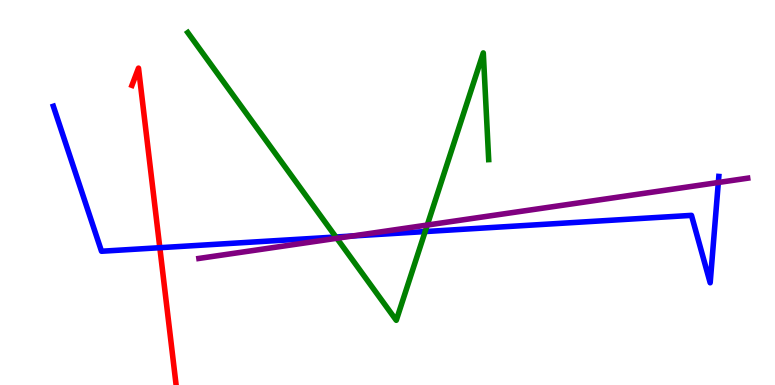[{'lines': ['blue', 'red'], 'intersections': [{'x': 2.06, 'y': 3.57}]}, {'lines': ['green', 'red'], 'intersections': []}, {'lines': ['purple', 'red'], 'intersections': []}, {'lines': ['blue', 'green'], 'intersections': [{'x': 4.33, 'y': 3.84}, {'x': 5.49, 'y': 3.99}]}, {'lines': ['blue', 'purple'], 'intersections': [{'x': 4.55, 'y': 3.87}, {'x': 9.27, 'y': 5.26}]}, {'lines': ['green', 'purple'], 'intersections': [{'x': 4.35, 'y': 3.81}, {'x': 5.51, 'y': 4.15}]}]